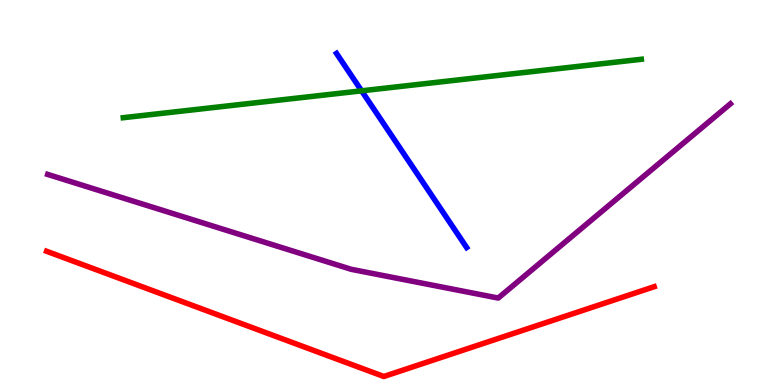[{'lines': ['blue', 'red'], 'intersections': []}, {'lines': ['green', 'red'], 'intersections': []}, {'lines': ['purple', 'red'], 'intersections': []}, {'lines': ['blue', 'green'], 'intersections': [{'x': 4.67, 'y': 7.64}]}, {'lines': ['blue', 'purple'], 'intersections': []}, {'lines': ['green', 'purple'], 'intersections': []}]